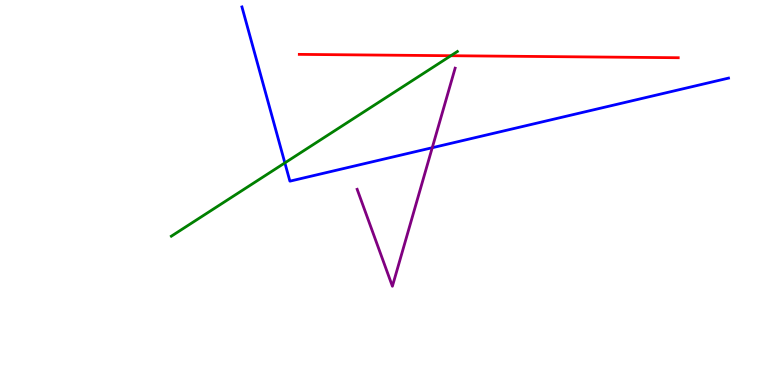[{'lines': ['blue', 'red'], 'intersections': []}, {'lines': ['green', 'red'], 'intersections': [{'x': 5.82, 'y': 8.55}]}, {'lines': ['purple', 'red'], 'intersections': []}, {'lines': ['blue', 'green'], 'intersections': [{'x': 3.68, 'y': 5.77}]}, {'lines': ['blue', 'purple'], 'intersections': [{'x': 5.58, 'y': 6.16}]}, {'lines': ['green', 'purple'], 'intersections': []}]